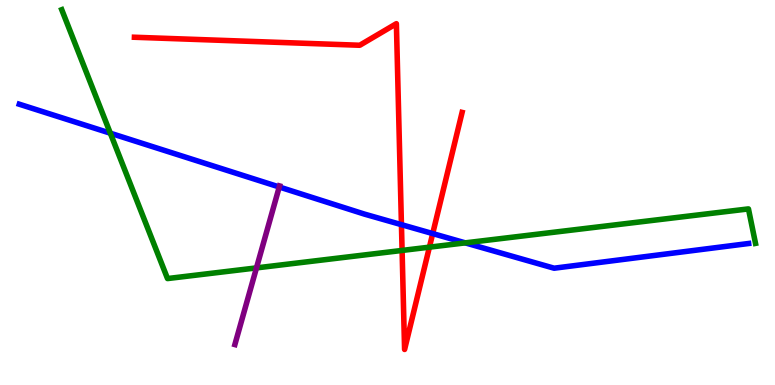[{'lines': ['blue', 'red'], 'intersections': [{'x': 5.18, 'y': 4.16}, {'x': 5.58, 'y': 3.93}]}, {'lines': ['green', 'red'], 'intersections': [{'x': 5.19, 'y': 3.5}, {'x': 5.54, 'y': 3.58}]}, {'lines': ['purple', 'red'], 'intersections': []}, {'lines': ['blue', 'green'], 'intersections': [{'x': 1.42, 'y': 6.54}, {'x': 6.0, 'y': 3.69}]}, {'lines': ['blue', 'purple'], 'intersections': [{'x': 3.6, 'y': 5.14}]}, {'lines': ['green', 'purple'], 'intersections': [{'x': 3.31, 'y': 3.04}]}]